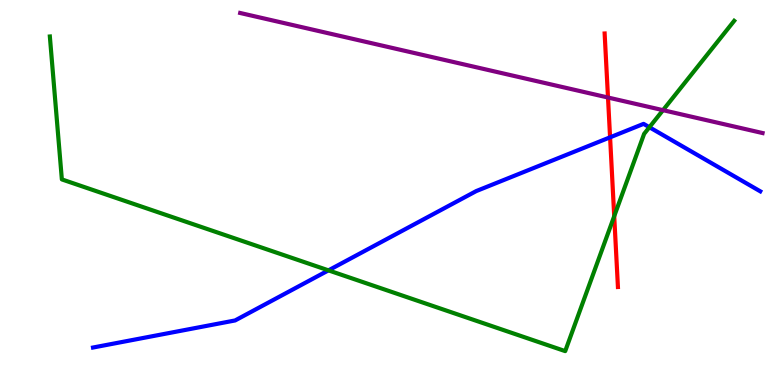[{'lines': ['blue', 'red'], 'intersections': [{'x': 7.87, 'y': 6.43}]}, {'lines': ['green', 'red'], 'intersections': [{'x': 7.93, 'y': 4.38}]}, {'lines': ['purple', 'red'], 'intersections': [{'x': 7.85, 'y': 7.47}]}, {'lines': ['blue', 'green'], 'intersections': [{'x': 4.24, 'y': 2.98}, {'x': 8.38, 'y': 6.7}]}, {'lines': ['blue', 'purple'], 'intersections': []}, {'lines': ['green', 'purple'], 'intersections': [{'x': 8.55, 'y': 7.14}]}]